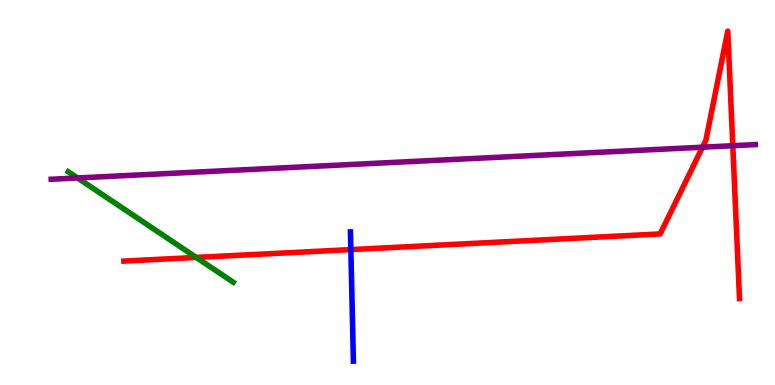[{'lines': ['blue', 'red'], 'intersections': [{'x': 4.53, 'y': 3.52}]}, {'lines': ['green', 'red'], 'intersections': [{'x': 2.53, 'y': 3.31}]}, {'lines': ['purple', 'red'], 'intersections': [{'x': 9.06, 'y': 6.18}, {'x': 9.46, 'y': 6.22}]}, {'lines': ['blue', 'green'], 'intersections': []}, {'lines': ['blue', 'purple'], 'intersections': []}, {'lines': ['green', 'purple'], 'intersections': [{'x': 1.0, 'y': 5.38}]}]